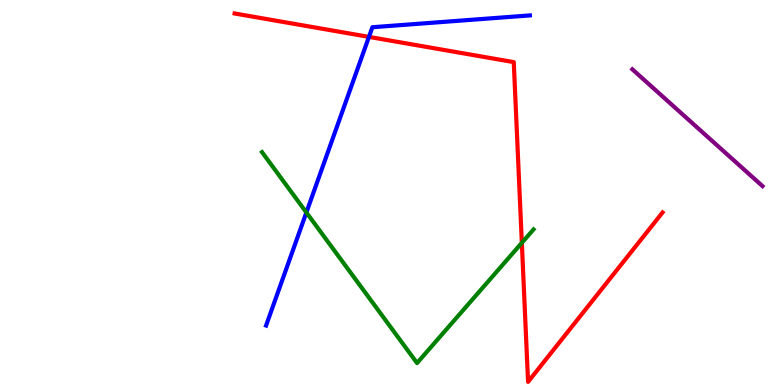[{'lines': ['blue', 'red'], 'intersections': [{'x': 4.76, 'y': 9.04}]}, {'lines': ['green', 'red'], 'intersections': [{'x': 6.73, 'y': 3.69}]}, {'lines': ['purple', 'red'], 'intersections': []}, {'lines': ['blue', 'green'], 'intersections': [{'x': 3.95, 'y': 4.48}]}, {'lines': ['blue', 'purple'], 'intersections': []}, {'lines': ['green', 'purple'], 'intersections': []}]